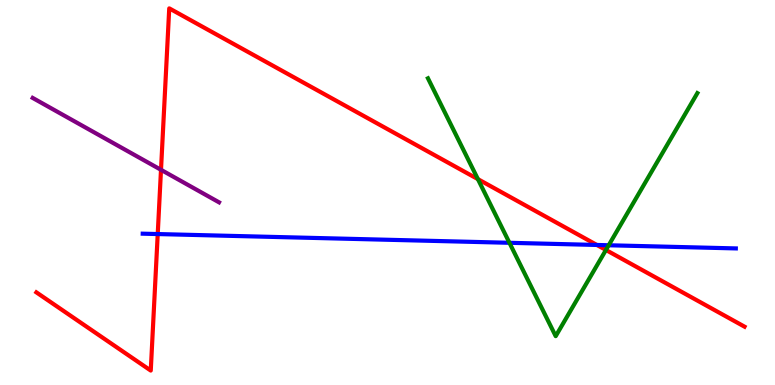[{'lines': ['blue', 'red'], 'intersections': [{'x': 2.04, 'y': 3.92}, {'x': 7.7, 'y': 3.64}]}, {'lines': ['green', 'red'], 'intersections': [{'x': 6.17, 'y': 5.35}, {'x': 7.82, 'y': 3.51}]}, {'lines': ['purple', 'red'], 'intersections': [{'x': 2.08, 'y': 5.59}]}, {'lines': ['blue', 'green'], 'intersections': [{'x': 6.57, 'y': 3.69}, {'x': 7.85, 'y': 3.63}]}, {'lines': ['blue', 'purple'], 'intersections': []}, {'lines': ['green', 'purple'], 'intersections': []}]